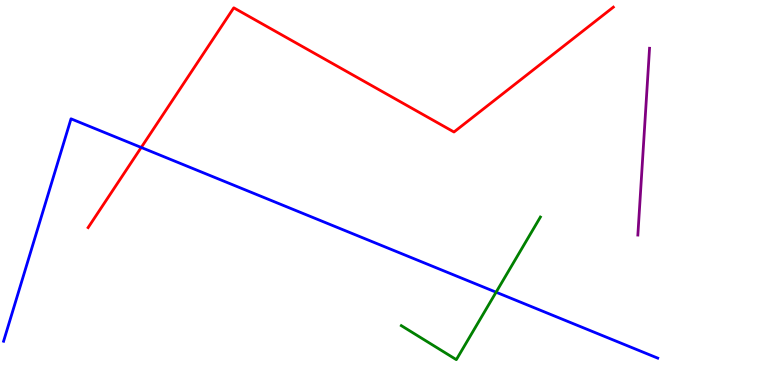[{'lines': ['blue', 'red'], 'intersections': [{'x': 1.82, 'y': 6.17}]}, {'lines': ['green', 'red'], 'intersections': []}, {'lines': ['purple', 'red'], 'intersections': []}, {'lines': ['blue', 'green'], 'intersections': [{'x': 6.4, 'y': 2.41}]}, {'lines': ['blue', 'purple'], 'intersections': []}, {'lines': ['green', 'purple'], 'intersections': []}]